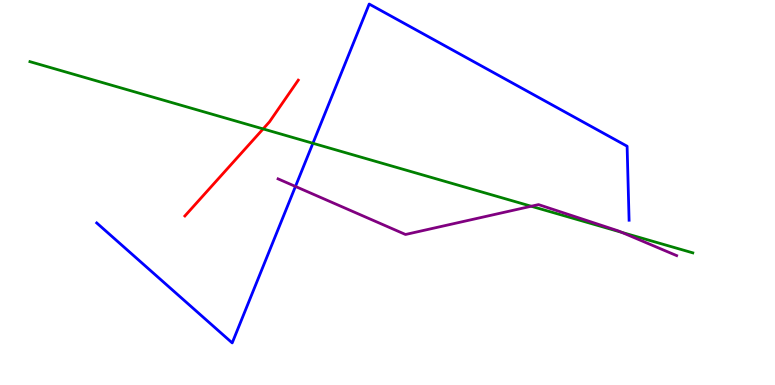[{'lines': ['blue', 'red'], 'intersections': []}, {'lines': ['green', 'red'], 'intersections': [{'x': 3.4, 'y': 6.65}]}, {'lines': ['purple', 'red'], 'intersections': []}, {'lines': ['blue', 'green'], 'intersections': [{'x': 4.04, 'y': 6.28}]}, {'lines': ['blue', 'purple'], 'intersections': [{'x': 3.81, 'y': 5.16}]}, {'lines': ['green', 'purple'], 'intersections': [{'x': 6.85, 'y': 4.64}, {'x': 8.02, 'y': 3.97}]}]